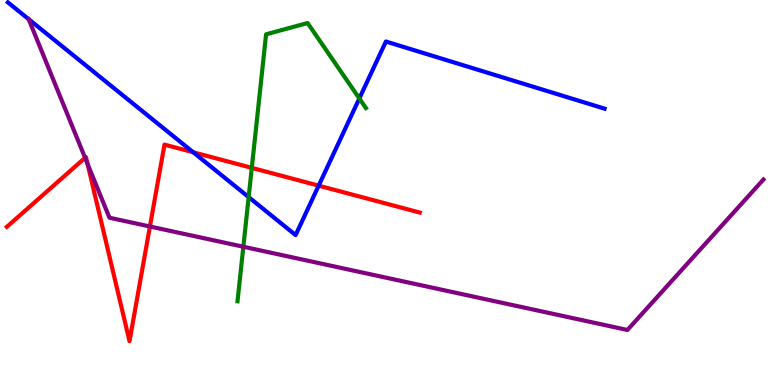[{'lines': ['blue', 'red'], 'intersections': [{'x': 2.49, 'y': 6.04}, {'x': 4.11, 'y': 5.18}]}, {'lines': ['green', 'red'], 'intersections': [{'x': 3.25, 'y': 5.64}]}, {'lines': ['purple', 'red'], 'intersections': [{'x': 1.1, 'y': 5.9}, {'x': 1.13, 'y': 5.75}, {'x': 1.93, 'y': 4.12}]}, {'lines': ['blue', 'green'], 'intersections': [{'x': 3.21, 'y': 4.88}, {'x': 4.64, 'y': 7.44}]}, {'lines': ['blue', 'purple'], 'intersections': []}, {'lines': ['green', 'purple'], 'intersections': [{'x': 3.14, 'y': 3.59}]}]